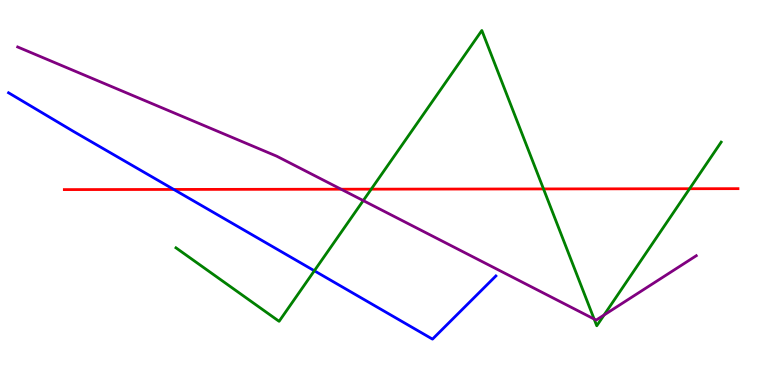[{'lines': ['blue', 'red'], 'intersections': [{'x': 2.24, 'y': 5.08}]}, {'lines': ['green', 'red'], 'intersections': [{'x': 4.79, 'y': 5.09}, {'x': 7.01, 'y': 5.09}, {'x': 8.9, 'y': 5.1}]}, {'lines': ['purple', 'red'], 'intersections': [{'x': 4.4, 'y': 5.09}]}, {'lines': ['blue', 'green'], 'intersections': [{'x': 4.06, 'y': 2.97}]}, {'lines': ['blue', 'purple'], 'intersections': []}, {'lines': ['green', 'purple'], 'intersections': [{'x': 4.69, 'y': 4.79}, {'x': 7.67, 'y': 1.71}, {'x': 7.79, 'y': 1.82}]}]